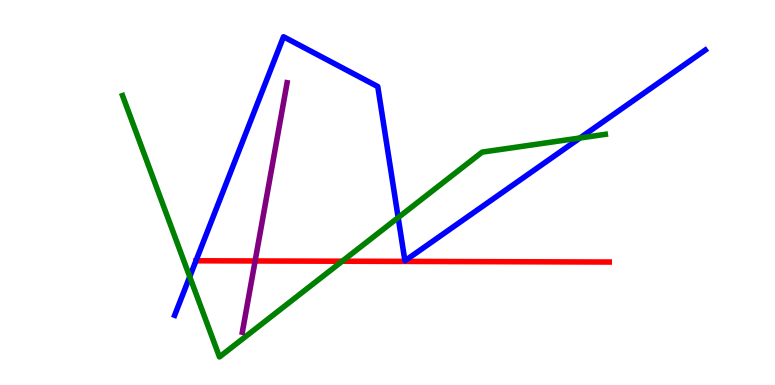[{'lines': ['blue', 'red'], 'intersections': []}, {'lines': ['green', 'red'], 'intersections': [{'x': 4.42, 'y': 3.21}]}, {'lines': ['purple', 'red'], 'intersections': [{'x': 3.29, 'y': 3.22}]}, {'lines': ['blue', 'green'], 'intersections': [{'x': 2.45, 'y': 2.81}, {'x': 5.14, 'y': 4.35}, {'x': 7.48, 'y': 6.42}]}, {'lines': ['blue', 'purple'], 'intersections': []}, {'lines': ['green', 'purple'], 'intersections': []}]